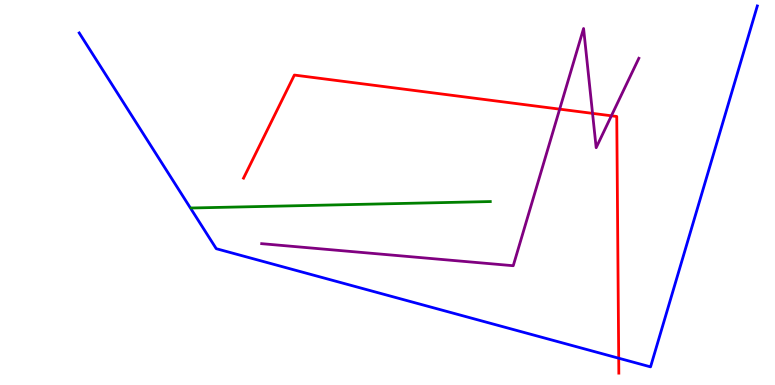[{'lines': ['blue', 'red'], 'intersections': [{'x': 7.98, 'y': 0.696}]}, {'lines': ['green', 'red'], 'intersections': []}, {'lines': ['purple', 'red'], 'intersections': [{'x': 7.22, 'y': 7.17}, {'x': 7.65, 'y': 7.06}, {'x': 7.89, 'y': 6.99}]}, {'lines': ['blue', 'green'], 'intersections': []}, {'lines': ['blue', 'purple'], 'intersections': []}, {'lines': ['green', 'purple'], 'intersections': []}]